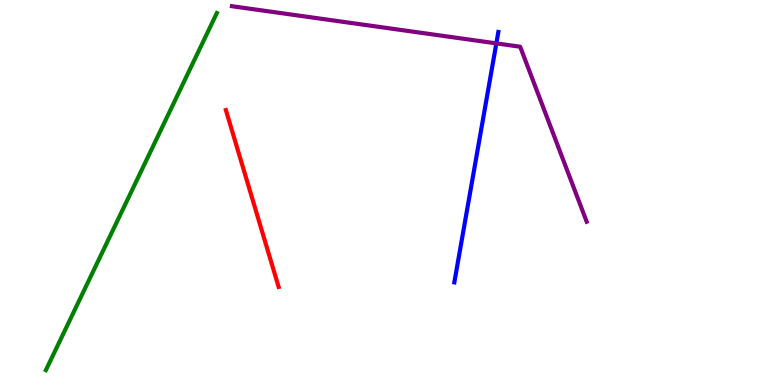[{'lines': ['blue', 'red'], 'intersections': []}, {'lines': ['green', 'red'], 'intersections': []}, {'lines': ['purple', 'red'], 'intersections': []}, {'lines': ['blue', 'green'], 'intersections': []}, {'lines': ['blue', 'purple'], 'intersections': [{'x': 6.4, 'y': 8.87}]}, {'lines': ['green', 'purple'], 'intersections': []}]